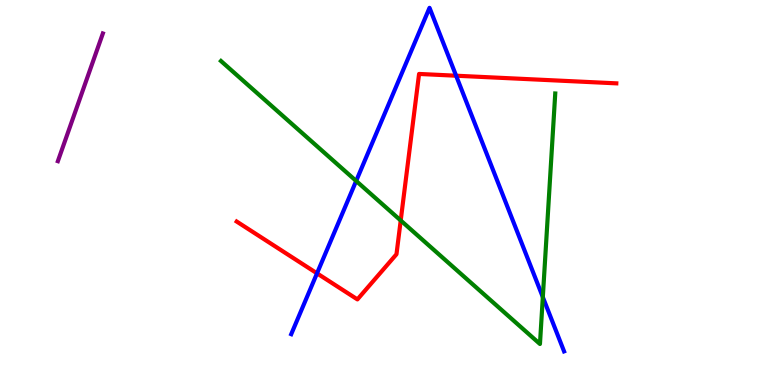[{'lines': ['blue', 'red'], 'intersections': [{'x': 4.09, 'y': 2.9}, {'x': 5.89, 'y': 8.03}]}, {'lines': ['green', 'red'], 'intersections': [{'x': 5.17, 'y': 4.27}]}, {'lines': ['purple', 'red'], 'intersections': []}, {'lines': ['blue', 'green'], 'intersections': [{'x': 4.6, 'y': 5.3}, {'x': 7.0, 'y': 2.28}]}, {'lines': ['blue', 'purple'], 'intersections': []}, {'lines': ['green', 'purple'], 'intersections': []}]